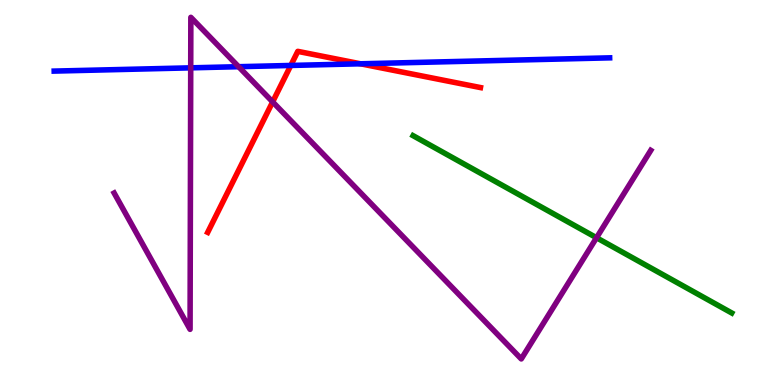[{'lines': ['blue', 'red'], 'intersections': [{'x': 3.75, 'y': 8.3}, {'x': 4.65, 'y': 8.34}]}, {'lines': ['green', 'red'], 'intersections': []}, {'lines': ['purple', 'red'], 'intersections': [{'x': 3.52, 'y': 7.35}]}, {'lines': ['blue', 'green'], 'intersections': []}, {'lines': ['blue', 'purple'], 'intersections': [{'x': 2.46, 'y': 8.24}, {'x': 3.08, 'y': 8.27}]}, {'lines': ['green', 'purple'], 'intersections': [{'x': 7.7, 'y': 3.83}]}]